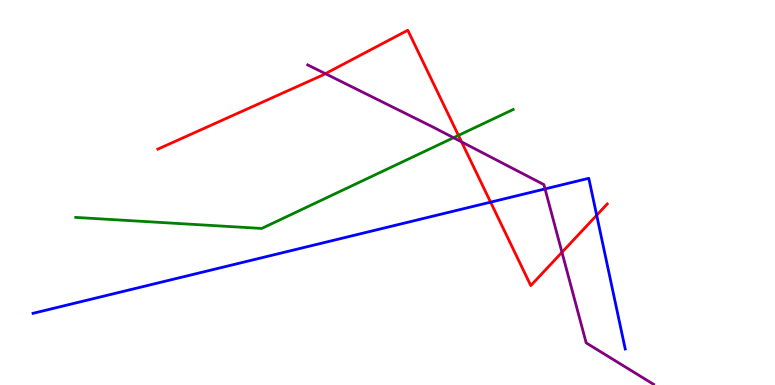[{'lines': ['blue', 'red'], 'intersections': [{'x': 6.33, 'y': 4.75}, {'x': 7.7, 'y': 4.41}]}, {'lines': ['green', 'red'], 'intersections': [{'x': 5.92, 'y': 6.48}]}, {'lines': ['purple', 'red'], 'intersections': [{'x': 4.2, 'y': 8.09}, {'x': 5.96, 'y': 6.31}, {'x': 7.25, 'y': 3.45}]}, {'lines': ['blue', 'green'], 'intersections': []}, {'lines': ['blue', 'purple'], 'intersections': [{'x': 7.03, 'y': 5.09}]}, {'lines': ['green', 'purple'], 'intersections': [{'x': 5.85, 'y': 6.42}]}]